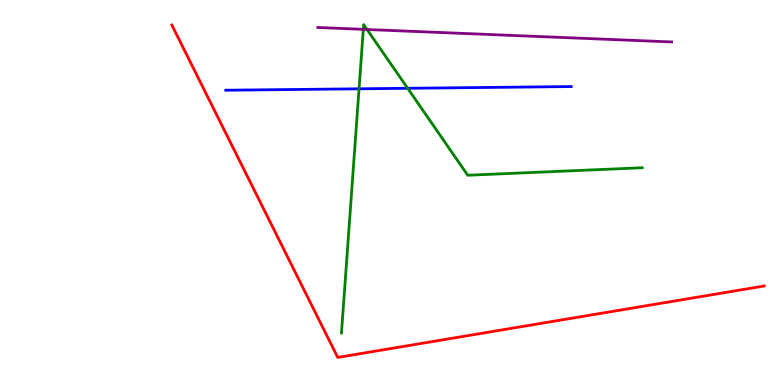[{'lines': ['blue', 'red'], 'intersections': []}, {'lines': ['green', 'red'], 'intersections': []}, {'lines': ['purple', 'red'], 'intersections': []}, {'lines': ['blue', 'green'], 'intersections': [{'x': 4.63, 'y': 7.69}, {'x': 5.26, 'y': 7.71}]}, {'lines': ['blue', 'purple'], 'intersections': []}, {'lines': ['green', 'purple'], 'intersections': [{'x': 4.69, 'y': 9.24}, {'x': 4.74, 'y': 9.23}]}]